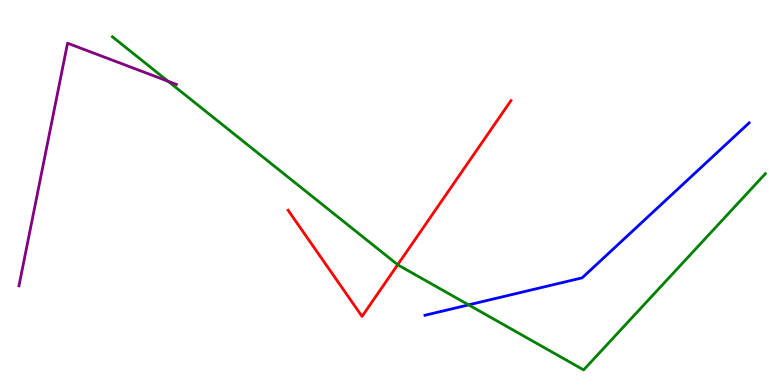[{'lines': ['blue', 'red'], 'intersections': []}, {'lines': ['green', 'red'], 'intersections': [{'x': 5.13, 'y': 3.12}]}, {'lines': ['purple', 'red'], 'intersections': []}, {'lines': ['blue', 'green'], 'intersections': [{'x': 6.05, 'y': 2.08}]}, {'lines': ['blue', 'purple'], 'intersections': []}, {'lines': ['green', 'purple'], 'intersections': [{'x': 2.17, 'y': 7.89}]}]